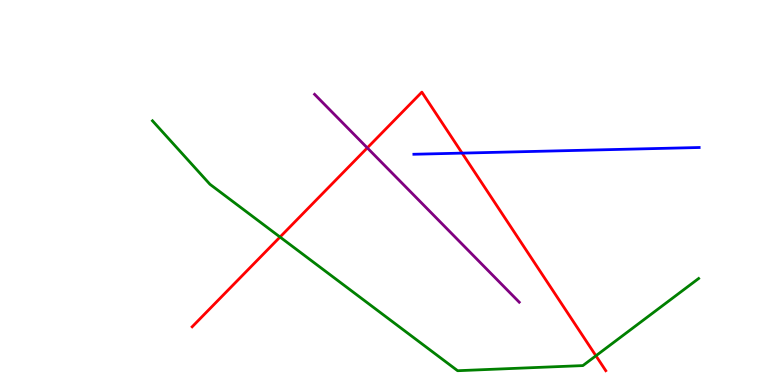[{'lines': ['blue', 'red'], 'intersections': [{'x': 5.96, 'y': 6.02}]}, {'lines': ['green', 'red'], 'intersections': [{'x': 3.61, 'y': 3.84}, {'x': 7.69, 'y': 0.759}]}, {'lines': ['purple', 'red'], 'intersections': [{'x': 4.74, 'y': 6.16}]}, {'lines': ['blue', 'green'], 'intersections': []}, {'lines': ['blue', 'purple'], 'intersections': []}, {'lines': ['green', 'purple'], 'intersections': []}]